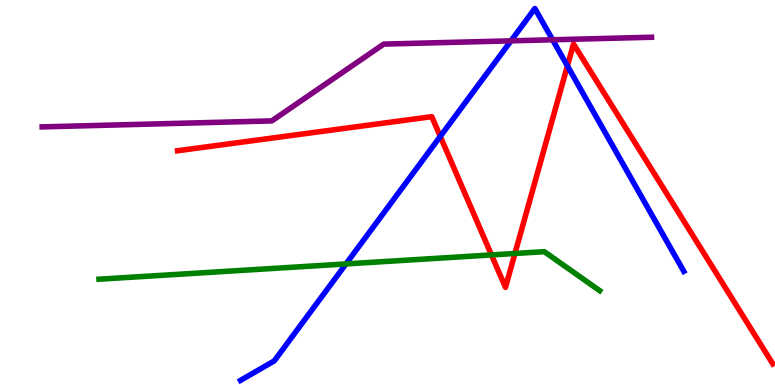[{'lines': ['blue', 'red'], 'intersections': [{'x': 5.68, 'y': 6.46}, {'x': 7.32, 'y': 8.29}]}, {'lines': ['green', 'red'], 'intersections': [{'x': 6.34, 'y': 3.38}, {'x': 6.64, 'y': 3.42}]}, {'lines': ['purple', 'red'], 'intersections': []}, {'lines': ['blue', 'green'], 'intersections': [{'x': 4.46, 'y': 3.14}]}, {'lines': ['blue', 'purple'], 'intersections': [{'x': 6.59, 'y': 8.94}, {'x': 7.13, 'y': 8.97}]}, {'lines': ['green', 'purple'], 'intersections': []}]